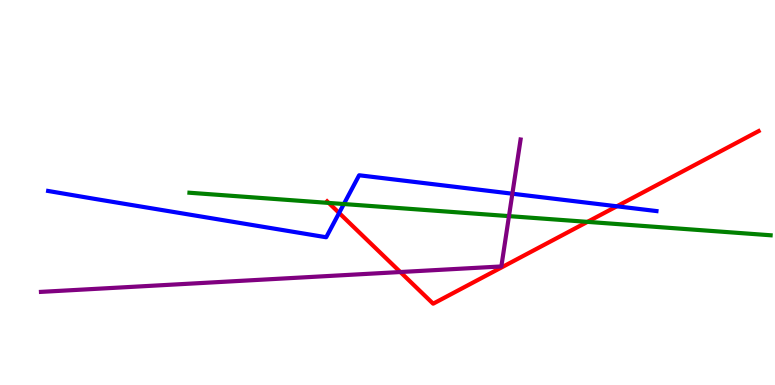[{'lines': ['blue', 'red'], 'intersections': [{'x': 4.38, 'y': 4.47}, {'x': 7.96, 'y': 4.64}]}, {'lines': ['green', 'red'], 'intersections': [{'x': 4.24, 'y': 4.73}, {'x': 7.58, 'y': 4.24}]}, {'lines': ['purple', 'red'], 'intersections': [{'x': 5.17, 'y': 2.93}]}, {'lines': ['blue', 'green'], 'intersections': [{'x': 4.44, 'y': 4.7}]}, {'lines': ['blue', 'purple'], 'intersections': [{'x': 6.61, 'y': 4.97}]}, {'lines': ['green', 'purple'], 'intersections': [{'x': 6.57, 'y': 4.39}]}]